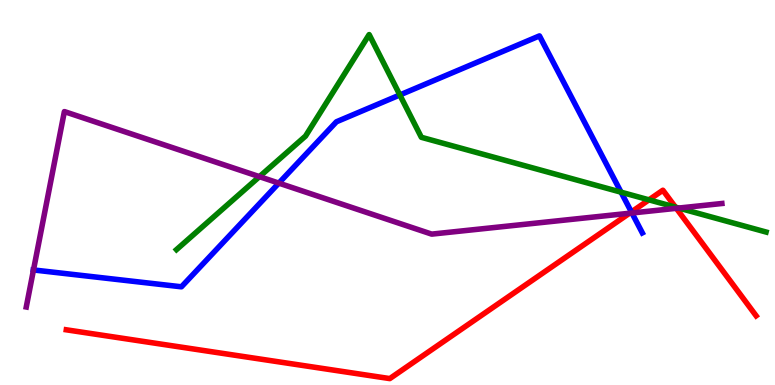[{'lines': ['blue', 'red'], 'intersections': [{'x': 8.15, 'y': 4.49}]}, {'lines': ['green', 'red'], 'intersections': [{'x': 8.37, 'y': 4.81}, {'x': 8.72, 'y': 4.62}]}, {'lines': ['purple', 'red'], 'intersections': [{'x': 8.12, 'y': 4.46}, {'x': 8.73, 'y': 4.59}]}, {'lines': ['blue', 'green'], 'intersections': [{'x': 5.16, 'y': 7.53}, {'x': 8.01, 'y': 5.01}]}, {'lines': ['blue', 'purple'], 'intersections': [{'x': 0.432, 'y': 2.99}, {'x': 3.6, 'y': 5.24}, {'x': 8.15, 'y': 4.47}]}, {'lines': ['green', 'purple'], 'intersections': [{'x': 3.35, 'y': 5.41}, {'x': 8.76, 'y': 4.6}]}]